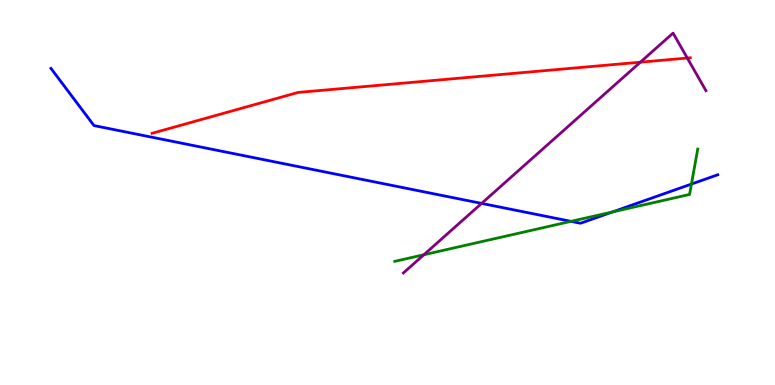[{'lines': ['blue', 'red'], 'intersections': []}, {'lines': ['green', 'red'], 'intersections': []}, {'lines': ['purple', 'red'], 'intersections': [{'x': 8.26, 'y': 8.38}, {'x': 8.87, 'y': 8.49}]}, {'lines': ['blue', 'green'], 'intersections': [{'x': 7.37, 'y': 4.25}, {'x': 7.9, 'y': 4.5}, {'x': 8.92, 'y': 5.22}]}, {'lines': ['blue', 'purple'], 'intersections': [{'x': 6.21, 'y': 4.72}]}, {'lines': ['green', 'purple'], 'intersections': [{'x': 5.47, 'y': 3.38}]}]